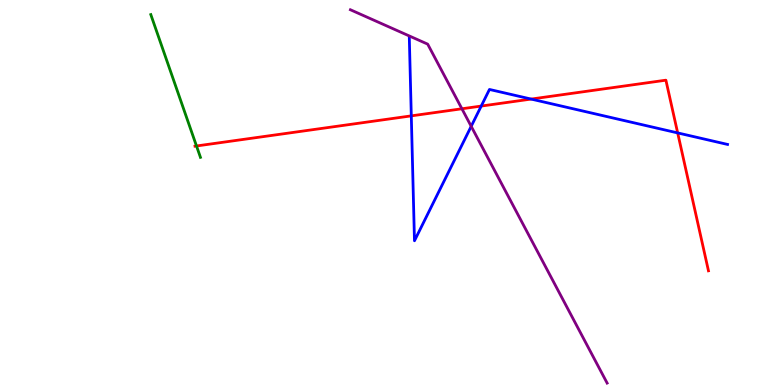[{'lines': ['blue', 'red'], 'intersections': [{'x': 5.31, 'y': 6.99}, {'x': 6.21, 'y': 7.25}, {'x': 6.85, 'y': 7.43}, {'x': 8.74, 'y': 6.55}]}, {'lines': ['green', 'red'], 'intersections': [{'x': 2.54, 'y': 6.21}]}, {'lines': ['purple', 'red'], 'intersections': [{'x': 5.96, 'y': 7.17}]}, {'lines': ['blue', 'green'], 'intersections': []}, {'lines': ['blue', 'purple'], 'intersections': [{'x': 6.08, 'y': 6.72}]}, {'lines': ['green', 'purple'], 'intersections': []}]